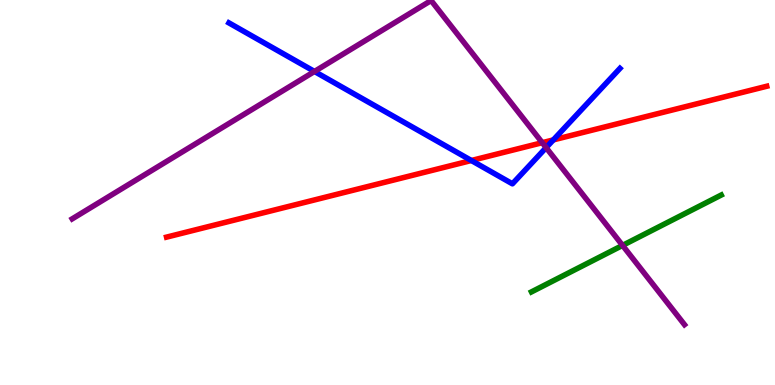[{'lines': ['blue', 'red'], 'intersections': [{'x': 6.08, 'y': 5.83}, {'x': 7.14, 'y': 6.37}]}, {'lines': ['green', 'red'], 'intersections': []}, {'lines': ['purple', 'red'], 'intersections': [{'x': 7.0, 'y': 6.29}]}, {'lines': ['blue', 'green'], 'intersections': []}, {'lines': ['blue', 'purple'], 'intersections': [{'x': 4.06, 'y': 8.14}, {'x': 7.05, 'y': 6.17}]}, {'lines': ['green', 'purple'], 'intersections': [{'x': 8.03, 'y': 3.63}]}]